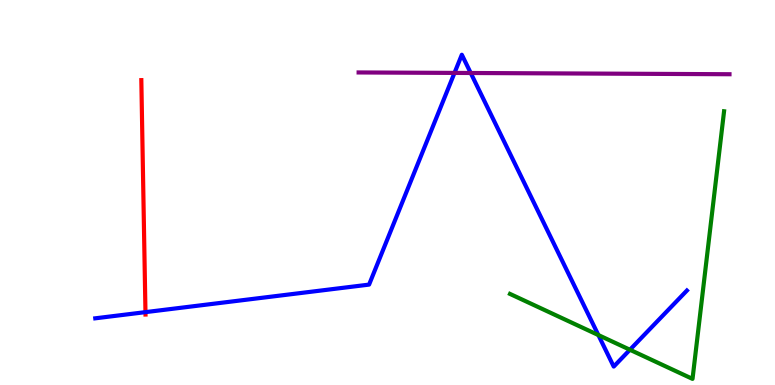[{'lines': ['blue', 'red'], 'intersections': [{'x': 1.88, 'y': 1.89}]}, {'lines': ['green', 'red'], 'intersections': []}, {'lines': ['purple', 'red'], 'intersections': []}, {'lines': ['blue', 'green'], 'intersections': [{'x': 7.72, 'y': 1.3}, {'x': 8.13, 'y': 0.916}]}, {'lines': ['blue', 'purple'], 'intersections': [{'x': 5.86, 'y': 8.11}, {'x': 6.07, 'y': 8.1}]}, {'lines': ['green', 'purple'], 'intersections': []}]